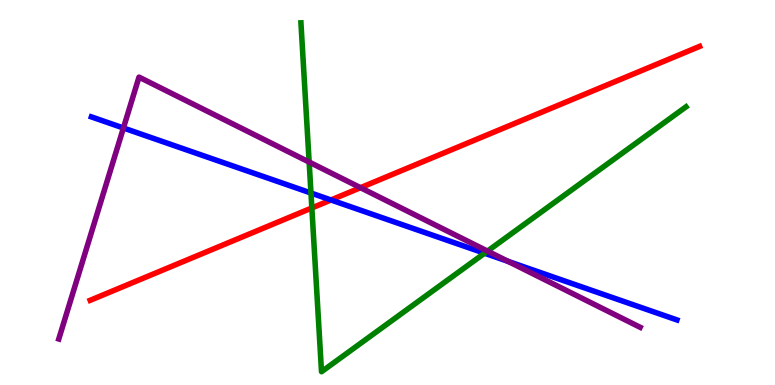[{'lines': ['blue', 'red'], 'intersections': [{'x': 4.27, 'y': 4.81}]}, {'lines': ['green', 'red'], 'intersections': [{'x': 4.02, 'y': 4.6}]}, {'lines': ['purple', 'red'], 'intersections': [{'x': 4.65, 'y': 5.12}]}, {'lines': ['blue', 'green'], 'intersections': [{'x': 4.01, 'y': 4.99}, {'x': 6.25, 'y': 3.42}]}, {'lines': ['blue', 'purple'], 'intersections': [{'x': 1.59, 'y': 6.68}, {'x': 6.56, 'y': 3.21}]}, {'lines': ['green', 'purple'], 'intersections': [{'x': 3.99, 'y': 5.79}, {'x': 6.29, 'y': 3.48}]}]